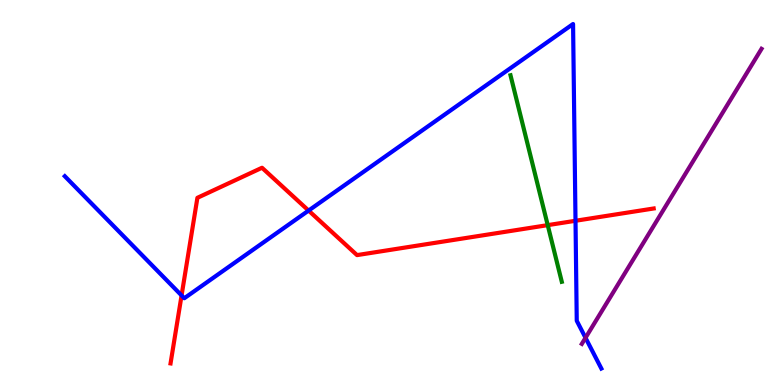[{'lines': ['blue', 'red'], 'intersections': [{'x': 2.34, 'y': 2.33}, {'x': 3.98, 'y': 4.53}, {'x': 7.43, 'y': 4.27}]}, {'lines': ['green', 'red'], 'intersections': [{'x': 7.07, 'y': 4.15}]}, {'lines': ['purple', 'red'], 'intersections': []}, {'lines': ['blue', 'green'], 'intersections': []}, {'lines': ['blue', 'purple'], 'intersections': [{'x': 7.56, 'y': 1.23}]}, {'lines': ['green', 'purple'], 'intersections': []}]